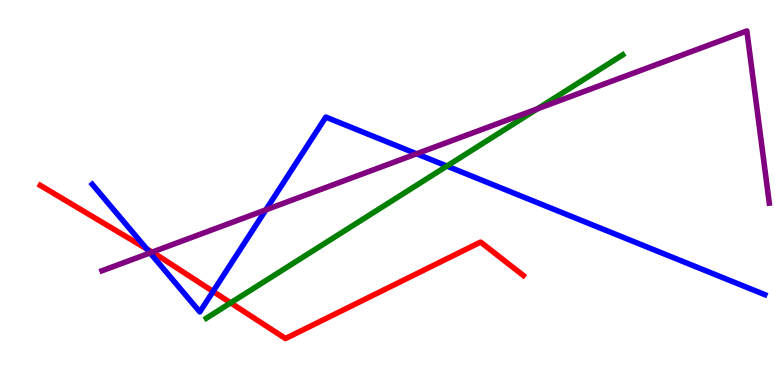[{'lines': ['blue', 'red'], 'intersections': [{'x': 1.89, 'y': 3.53}, {'x': 2.75, 'y': 2.43}]}, {'lines': ['green', 'red'], 'intersections': [{'x': 2.98, 'y': 2.13}]}, {'lines': ['purple', 'red'], 'intersections': [{'x': 1.96, 'y': 3.45}]}, {'lines': ['blue', 'green'], 'intersections': [{'x': 5.77, 'y': 5.69}]}, {'lines': ['blue', 'purple'], 'intersections': [{'x': 1.94, 'y': 3.43}, {'x': 3.43, 'y': 4.55}, {'x': 5.38, 'y': 6.01}]}, {'lines': ['green', 'purple'], 'intersections': [{'x': 6.93, 'y': 7.17}]}]